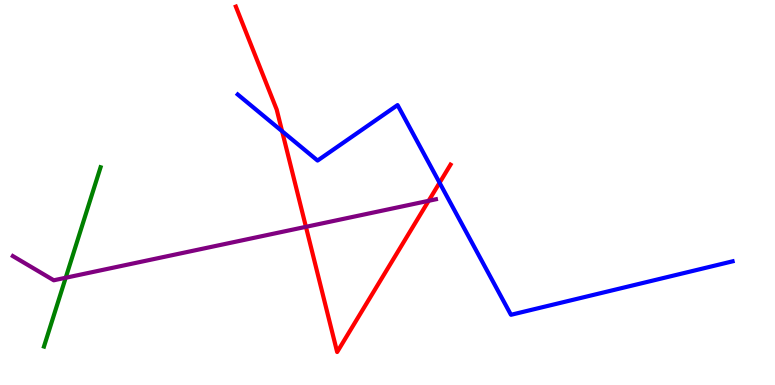[{'lines': ['blue', 'red'], 'intersections': [{'x': 3.64, 'y': 6.59}, {'x': 5.67, 'y': 5.25}]}, {'lines': ['green', 'red'], 'intersections': []}, {'lines': ['purple', 'red'], 'intersections': [{'x': 3.95, 'y': 4.11}, {'x': 5.53, 'y': 4.78}]}, {'lines': ['blue', 'green'], 'intersections': []}, {'lines': ['blue', 'purple'], 'intersections': []}, {'lines': ['green', 'purple'], 'intersections': [{'x': 0.848, 'y': 2.79}]}]